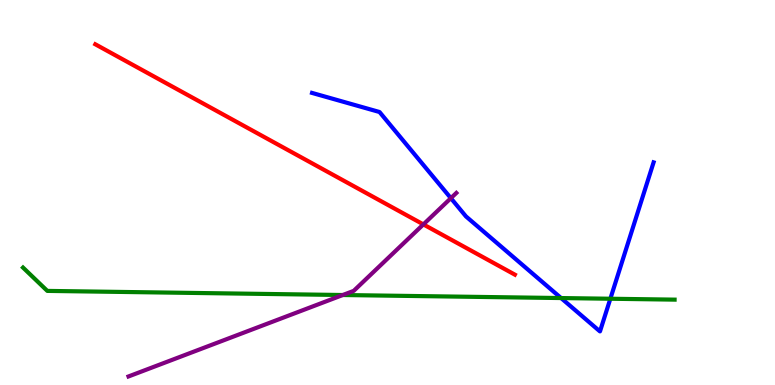[{'lines': ['blue', 'red'], 'intersections': []}, {'lines': ['green', 'red'], 'intersections': []}, {'lines': ['purple', 'red'], 'intersections': [{'x': 5.46, 'y': 4.17}]}, {'lines': ['blue', 'green'], 'intersections': [{'x': 7.24, 'y': 2.26}, {'x': 7.88, 'y': 2.24}]}, {'lines': ['blue', 'purple'], 'intersections': [{'x': 5.82, 'y': 4.85}]}, {'lines': ['green', 'purple'], 'intersections': [{'x': 4.42, 'y': 2.34}]}]